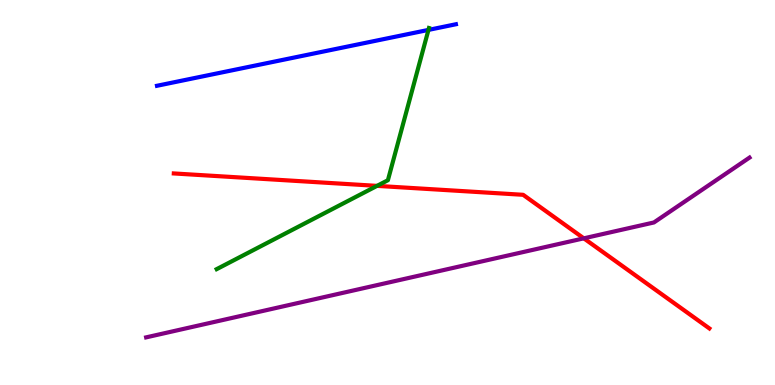[{'lines': ['blue', 'red'], 'intersections': []}, {'lines': ['green', 'red'], 'intersections': [{'x': 4.86, 'y': 5.17}]}, {'lines': ['purple', 'red'], 'intersections': [{'x': 7.53, 'y': 3.81}]}, {'lines': ['blue', 'green'], 'intersections': [{'x': 5.53, 'y': 9.22}]}, {'lines': ['blue', 'purple'], 'intersections': []}, {'lines': ['green', 'purple'], 'intersections': []}]